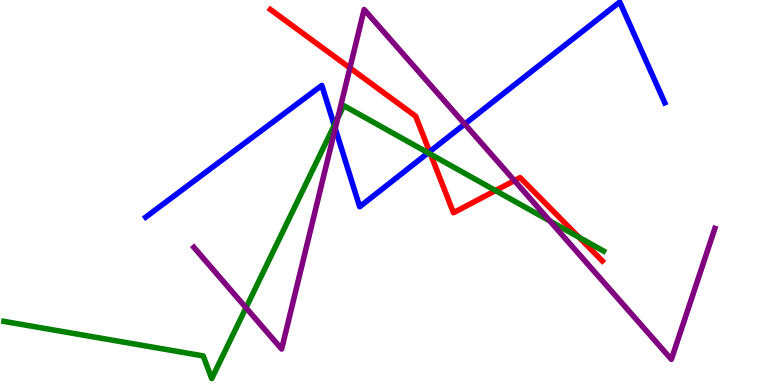[{'lines': ['blue', 'red'], 'intersections': [{'x': 5.54, 'y': 6.06}]}, {'lines': ['green', 'red'], 'intersections': [{'x': 5.56, 'y': 5.99}, {'x': 6.39, 'y': 5.05}, {'x': 7.47, 'y': 3.84}]}, {'lines': ['purple', 'red'], 'intersections': [{'x': 4.52, 'y': 8.24}, {'x': 6.64, 'y': 5.31}]}, {'lines': ['blue', 'green'], 'intersections': [{'x': 4.31, 'y': 6.74}, {'x': 5.52, 'y': 6.03}]}, {'lines': ['blue', 'purple'], 'intersections': [{'x': 4.33, 'y': 6.66}, {'x': 6.0, 'y': 6.78}]}, {'lines': ['green', 'purple'], 'intersections': [{'x': 3.17, 'y': 2.01}, {'x': 4.36, 'y': 6.93}, {'x': 7.1, 'y': 4.26}]}]